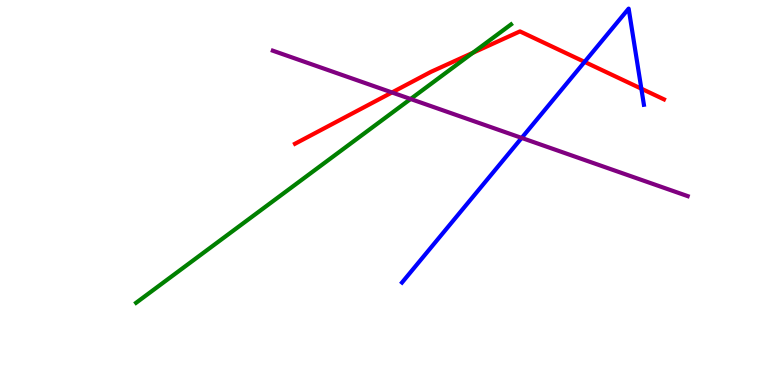[{'lines': ['blue', 'red'], 'intersections': [{'x': 7.54, 'y': 8.39}, {'x': 8.28, 'y': 7.7}]}, {'lines': ['green', 'red'], 'intersections': [{'x': 6.1, 'y': 8.63}]}, {'lines': ['purple', 'red'], 'intersections': [{'x': 5.06, 'y': 7.6}]}, {'lines': ['blue', 'green'], 'intersections': []}, {'lines': ['blue', 'purple'], 'intersections': [{'x': 6.73, 'y': 6.42}]}, {'lines': ['green', 'purple'], 'intersections': [{'x': 5.3, 'y': 7.43}]}]